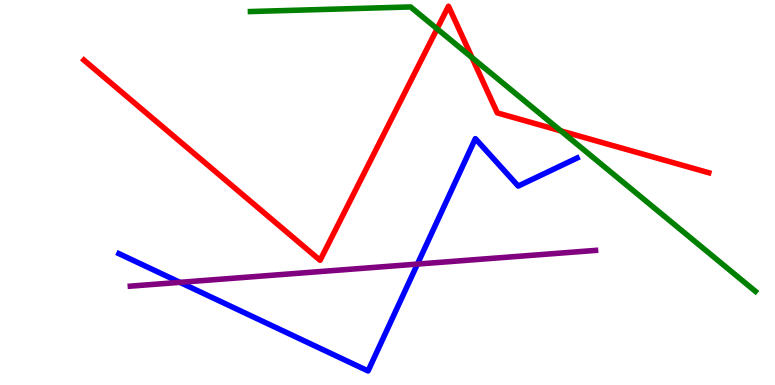[{'lines': ['blue', 'red'], 'intersections': []}, {'lines': ['green', 'red'], 'intersections': [{'x': 5.64, 'y': 9.25}, {'x': 6.09, 'y': 8.5}, {'x': 7.24, 'y': 6.6}]}, {'lines': ['purple', 'red'], 'intersections': []}, {'lines': ['blue', 'green'], 'intersections': []}, {'lines': ['blue', 'purple'], 'intersections': [{'x': 2.32, 'y': 2.67}, {'x': 5.39, 'y': 3.14}]}, {'lines': ['green', 'purple'], 'intersections': []}]